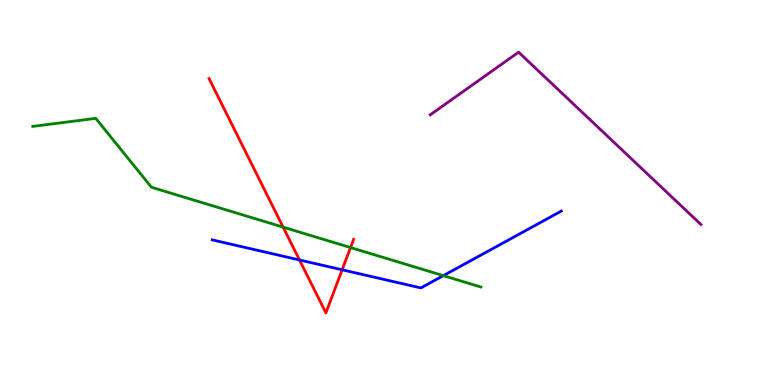[{'lines': ['blue', 'red'], 'intersections': [{'x': 3.86, 'y': 3.25}, {'x': 4.41, 'y': 2.99}]}, {'lines': ['green', 'red'], 'intersections': [{'x': 3.65, 'y': 4.1}, {'x': 4.52, 'y': 3.57}]}, {'lines': ['purple', 'red'], 'intersections': []}, {'lines': ['blue', 'green'], 'intersections': [{'x': 5.72, 'y': 2.84}]}, {'lines': ['blue', 'purple'], 'intersections': []}, {'lines': ['green', 'purple'], 'intersections': []}]